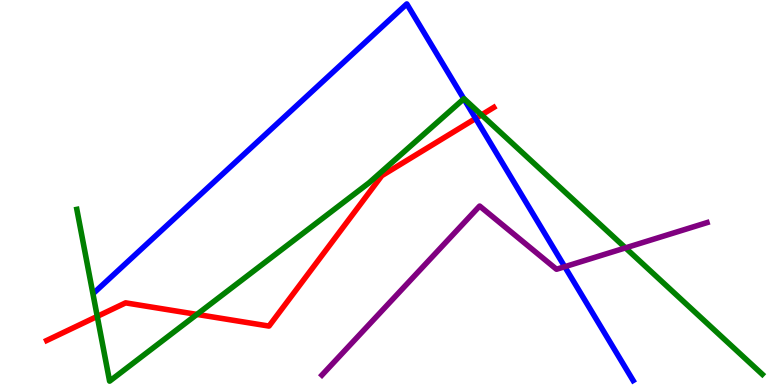[{'lines': ['blue', 'red'], 'intersections': [{'x': 6.14, 'y': 6.92}]}, {'lines': ['green', 'red'], 'intersections': [{'x': 1.25, 'y': 1.78}, {'x': 2.54, 'y': 1.83}, {'x': 6.21, 'y': 7.02}]}, {'lines': ['purple', 'red'], 'intersections': []}, {'lines': ['blue', 'green'], 'intersections': [{'x': 5.98, 'y': 7.43}]}, {'lines': ['blue', 'purple'], 'intersections': [{'x': 7.29, 'y': 3.07}]}, {'lines': ['green', 'purple'], 'intersections': [{'x': 8.07, 'y': 3.56}]}]